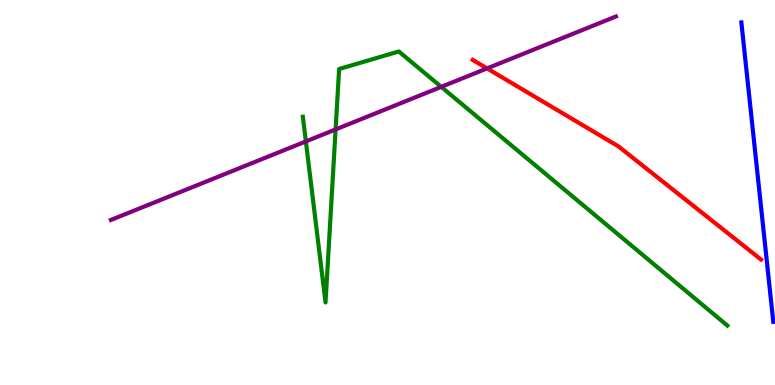[{'lines': ['blue', 'red'], 'intersections': []}, {'lines': ['green', 'red'], 'intersections': []}, {'lines': ['purple', 'red'], 'intersections': [{'x': 6.28, 'y': 8.22}]}, {'lines': ['blue', 'green'], 'intersections': []}, {'lines': ['blue', 'purple'], 'intersections': []}, {'lines': ['green', 'purple'], 'intersections': [{'x': 3.95, 'y': 6.33}, {'x': 4.33, 'y': 6.64}, {'x': 5.69, 'y': 7.74}]}]